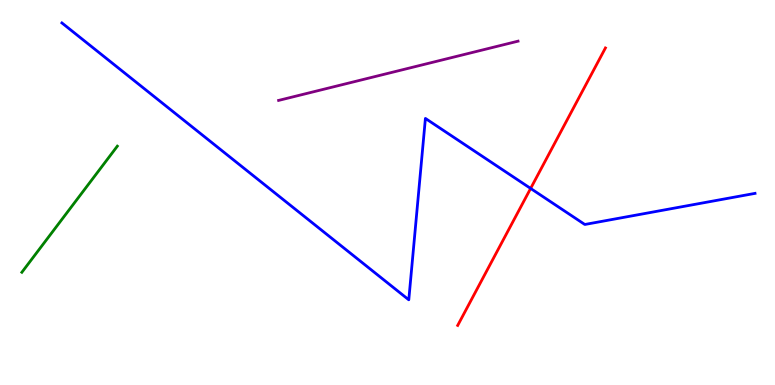[{'lines': ['blue', 'red'], 'intersections': [{'x': 6.85, 'y': 5.11}]}, {'lines': ['green', 'red'], 'intersections': []}, {'lines': ['purple', 'red'], 'intersections': []}, {'lines': ['blue', 'green'], 'intersections': []}, {'lines': ['blue', 'purple'], 'intersections': []}, {'lines': ['green', 'purple'], 'intersections': []}]